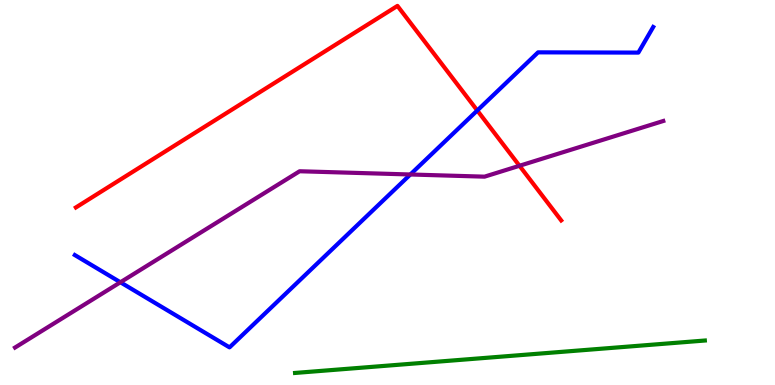[{'lines': ['blue', 'red'], 'intersections': [{'x': 6.16, 'y': 7.13}]}, {'lines': ['green', 'red'], 'intersections': []}, {'lines': ['purple', 'red'], 'intersections': [{'x': 6.7, 'y': 5.69}]}, {'lines': ['blue', 'green'], 'intersections': []}, {'lines': ['blue', 'purple'], 'intersections': [{'x': 1.55, 'y': 2.67}, {'x': 5.29, 'y': 5.47}]}, {'lines': ['green', 'purple'], 'intersections': []}]